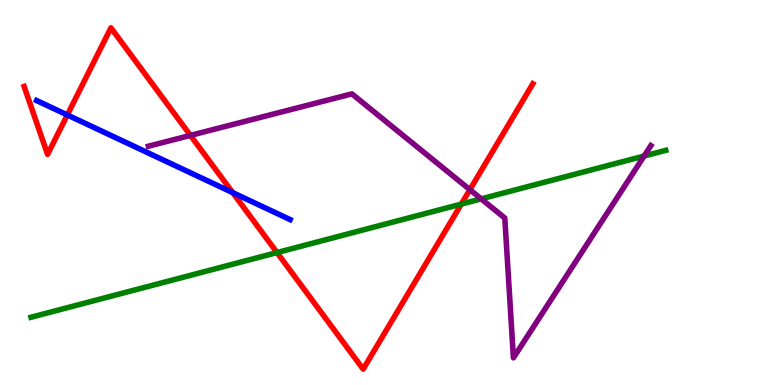[{'lines': ['blue', 'red'], 'intersections': [{'x': 0.869, 'y': 7.01}, {'x': 3.0, 'y': 5.0}]}, {'lines': ['green', 'red'], 'intersections': [{'x': 3.57, 'y': 3.44}, {'x': 5.95, 'y': 4.7}]}, {'lines': ['purple', 'red'], 'intersections': [{'x': 2.46, 'y': 6.48}, {'x': 6.06, 'y': 5.07}]}, {'lines': ['blue', 'green'], 'intersections': []}, {'lines': ['blue', 'purple'], 'intersections': []}, {'lines': ['green', 'purple'], 'intersections': [{'x': 6.21, 'y': 4.83}, {'x': 8.31, 'y': 5.95}]}]